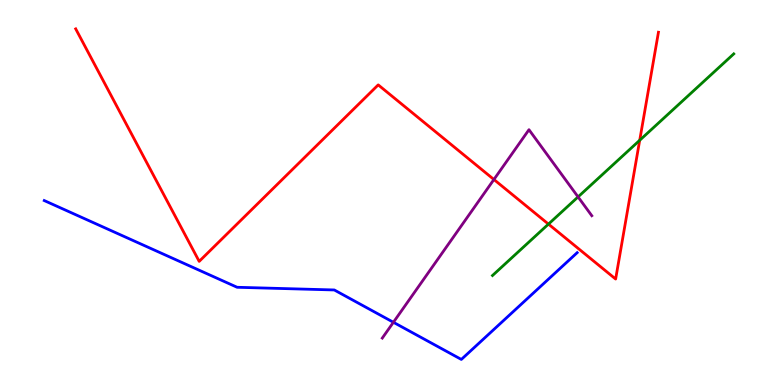[{'lines': ['blue', 'red'], 'intersections': []}, {'lines': ['green', 'red'], 'intersections': [{'x': 7.08, 'y': 4.18}, {'x': 8.25, 'y': 6.36}]}, {'lines': ['purple', 'red'], 'intersections': [{'x': 6.37, 'y': 5.34}]}, {'lines': ['blue', 'green'], 'intersections': []}, {'lines': ['blue', 'purple'], 'intersections': [{'x': 5.08, 'y': 1.63}]}, {'lines': ['green', 'purple'], 'intersections': [{'x': 7.46, 'y': 4.89}]}]